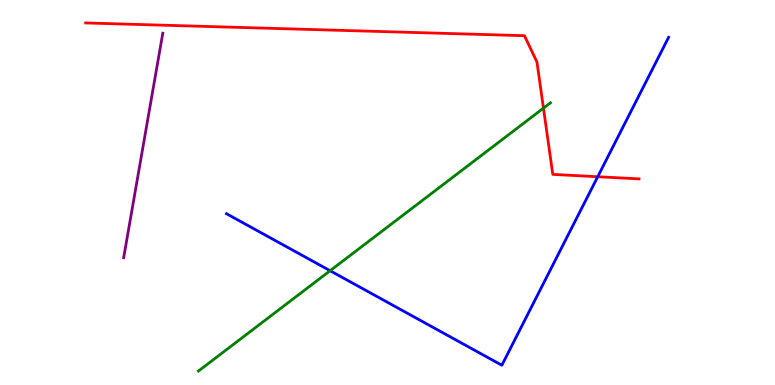[{'lines': ['blue', 'red'], 'intersections': [{'x': 7.71, 'y': 5.41}]}, {'lines': ['green', 'red'], 'intersections': [{'x': 7.01, 'y': 7.19}]}, {'lines': ['purple', 'red'], 'intersections': []}, {'lines': ['blue', 'green'], 'intersections': [{'x': 4.26, 'y': 2.97}]}, {'lines': ['blue', 'purple'], 'intersections': []}, {'lines': ['green', 'purple'], 'intersections': []}]